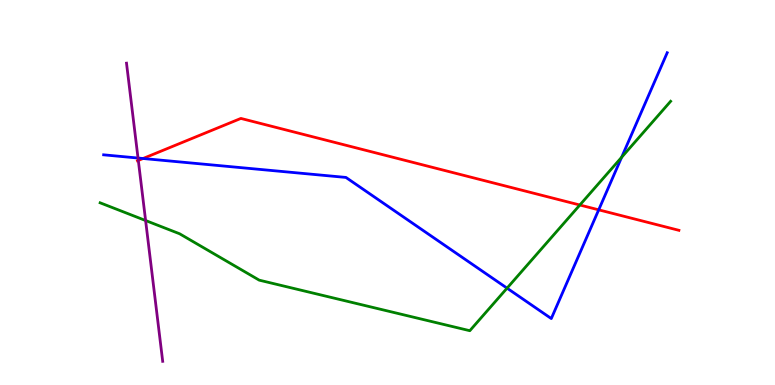[{'lines': ['blue', 'red'], 'intersections': [{'x': 1.85, 'y': 5.88}, {'x': 7.73, 'y': 4.55}]}, {'lines': ['green', 'red'], 'intersections': [{'x': 7.48, 'y': 4.68}]}, {'lines': ['purple', 'red'], 'intersections': [{'x': 1.78, 'y': 5.83}]}, {'lines': ['blue', 'green'], 'intersections': [{'x': 6.54, 'y': 2.52}, {'x': 8.02, 'y': 5.91}]}, {'lines': ['blue', 'purple'], 'intersections': [{'x': 1.78, 'y': 5.9}]}, {'lines': ['green', 'purple'], 'intersections': [{'x': 1.88, 'y': 4.27}]}]